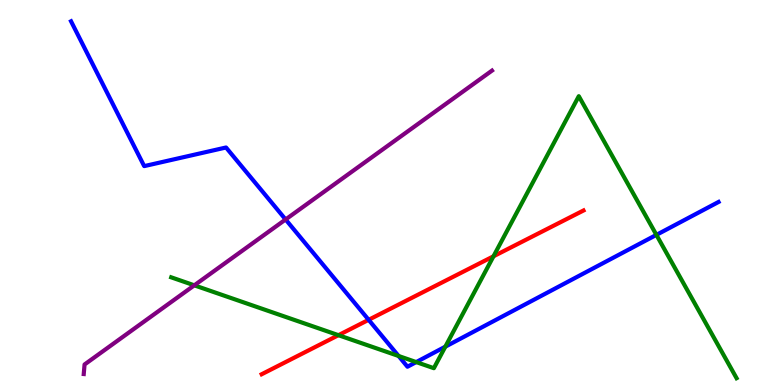[{'lines': ['blue', 'red'], 'intersections': [{'x': 4.76, 'y': 1.69}]}, {'lines': ['green', 'red'], 'intersections': [{'x': 4.37, 'y': 1.29}, {'x': 6.37, 'y': 3.34}]}, {'lines': ['purple', 'red'], 'intersections': []}, {'lines': ['blue', 'green'], 'intersections': [{'x': 5.14, 'y': 0.754}, {'x': 5.37, 'y': 0.595}, {'x': 5.75, 'y': 0.996}, {'x': 8.47, 'y': 3.9}]}, {'lines': ['blue', 'purple'], 'intersections': [{'x': 3.69, 'y': 4.3}]}, {'lines': ['green', 'purple'], 'intersections': [{'x': 2.51, 'y': 2.59}]}]